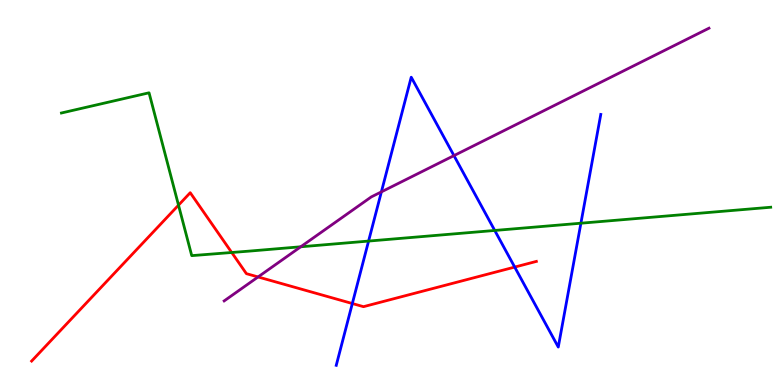[{'lines': ['blue', 'red'], 'intersections': [{'x': 4.55, 'y': 2.12}, {'x': 6.64, 'y': 3.06}]}, {'lines': ['green', 'red'], 'intersections': [{'x': 2.3, 'y': 4.67}, {'x': 2.99, 'y': 3.44}]}, {'lines': ['purple', 'red'], 'intersections': [{'x': 3.33, 'y': 2.81}]}, {'lines': ['blue', 'green'], 'intersections': [{'x': 4.76, 'y': 3.74}, {'x': 6.38, 'y': 4.01}, {'x': 7.5, 'y': 4.2}]}, {'lines': ['blue', 'purple'], 'intersections': [{'x': 4.92, 'y': 5.02}, {'x': 5.86, 'y': 5.96}]}, {'lines': ['green', 'purple'], 'intersections': [{'x': 3.88, 'y': 3.59}]}]